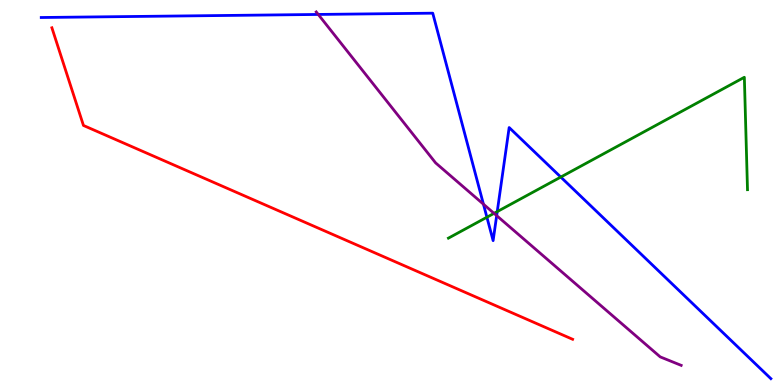[{'lines': ['blue', 'red'], 'intersections': []}, {'lines': ['green', 'red'], 'intersections': []}, {'lines': ['purple', 'red'], 'intersections': []}, {'lines': ['blue', 'green'], 'intersections': [{'x': 6.28, 'y': 4.36}, {'x': 6.42, 'y': 4.5}, {'x': 7.24, 'y': 5.4}]}, {'lines': ['blue', 'purple'], 'intersections': [{'x': 4.11, 'y': 9.62}, {'x': 6.24, 'y': 4.7}, {'x': 6.41, 'y': 4.4}]}, {'lines': ['green', 'purple'], 'intersections': [{'x': 6.37, 'y': 4.46}]}]